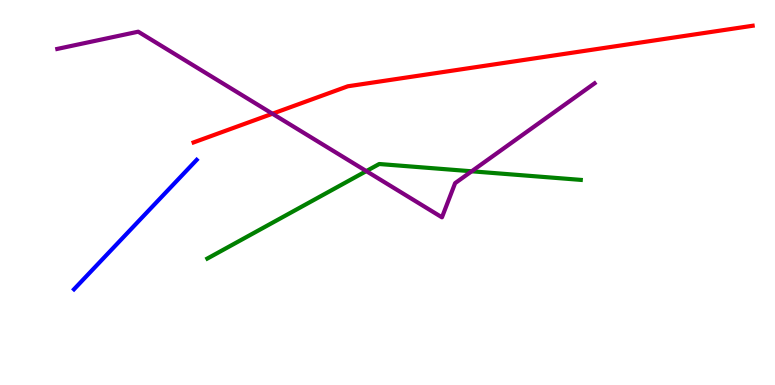[{'lines': ['blue', 'red'], 'intersections': []}, {'lines': ['green', 'red'], 'intersections': []}, {'lines': ['purple', 'red'], 'intersections': [{'x': 3.52, 'y': 7.05}]}, {'lines': ['blue', 'green'], 'intersections': []}, {'lines': ['blue', 'purple'], 'intersections': []}, {'lines': ['green', 'purple'], 'intersections': [{'x': 4.73, 'y': 5.56}, {'x': 6.09, 'y': 5.55}]}]